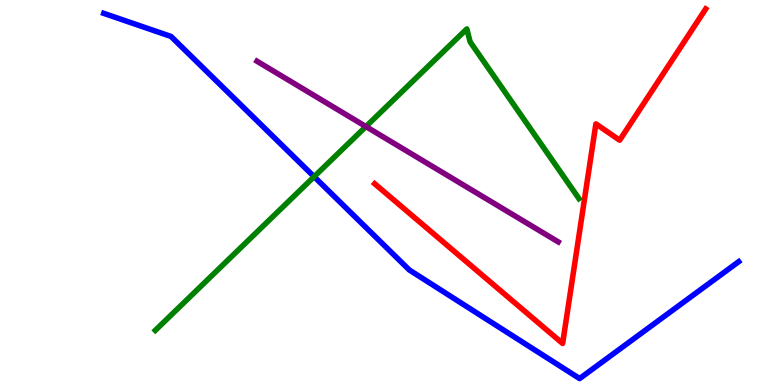[{'lines': ['blue', 'red'], 'intersections': []}, {'lines': ['green', 'red'], 'intersections': []}, {'lines': ['purple', 'red'], 'intersections': []}, {'lines': ['blue', 'green'], 'intersections': [{'x': 4.05, 'y': 5.41}]}, {'lines': ['blue', 'purple'], 'intersections': []}, {'lines': ['green', 'purple'], 'intersections': [{'x': 4.72, 'y': 6.71}]}]